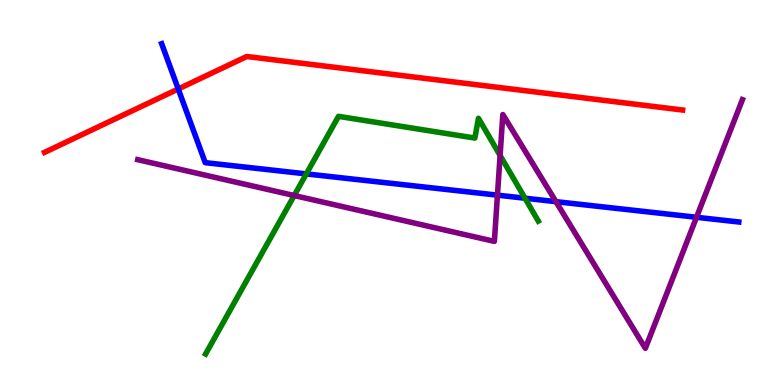[{'lines': ['blue', 'red'], 'intersections': [{'x': 2.3, 'y': 7.69}]}, {'lines': ['green', 'red'], 'intersections': []}, {'lines': ['purple', 'red'], 'intersections': []}, {'lines': ['blue', 'green'], 'intersections': [{'x': 3.95, 'y': 5.48}, {'x': 6.77, 'y': 4.85}]}, {'lines': ['blue', 'purple'], 'intersections': [{'x': 6.42, 'y': 4.93}, {'x': 7.17, 'y': 4.76}, {'x': 8.99, 'y': 4.36}]}, {'lines': ['green', 'purple'], 'intersections': [{'x': 3.8, 'y': 4.92}, {'x': 6.45, 'y': 5.96}]}]